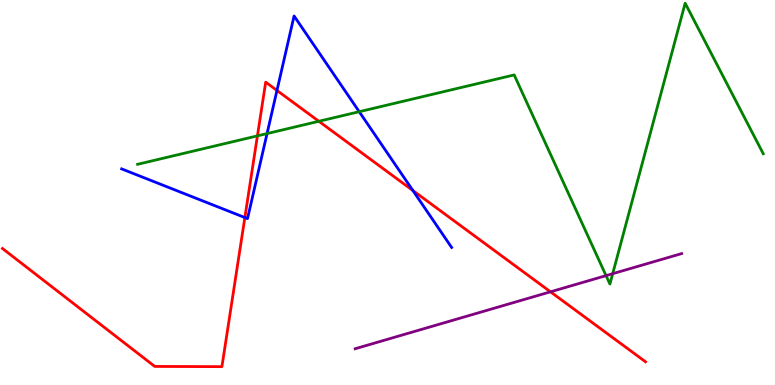[{'lines': ['blue', 'red'], 'intersections': [{'x': 3.16, 'y': 4.35}, {'x': 3.57, 'y': 7.65}, {'x': 5.33, 'y': 5.05}]}, {'lines': ['green', 'red'], 'intersections': [{'x': 3.32, 'y': 6.47}, {'x': 4.11, 'y': 6.85}]}, {'lines': ['purple', 'red'], 'intersections': [{'x': 7.1, 'y': 2.42}]}, {'lines': ['blue', 'green'], 'intersections': [{'x': 3.45, 'y': 6.53}, {'x': 4.64, 'y': 7.1}]}, {'lines': ['blue', 'purple'], 'intersections': []}, {'lines': ['green', 'purple'], 'intersections': [{'x': 7.82, 'y': 2.84}, {'x': 7.91, 'y': 2.89}]}]